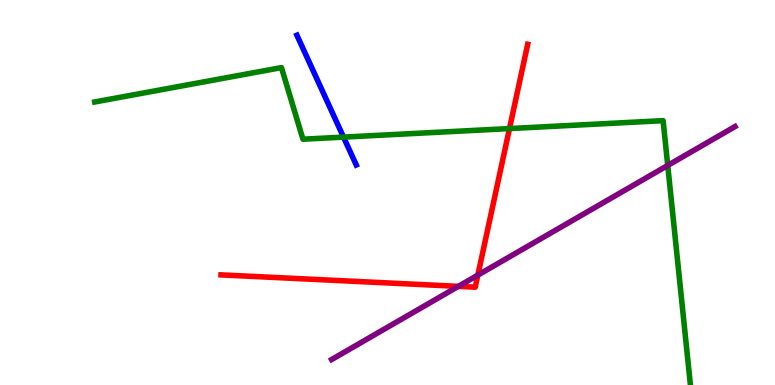[{'lines': ['blue', 'red'], 'intersections': []}, {'lines': ['green', 'red'], 'intersections': [{'x': 6.57, 'y': 6.66}]}, {'lines': ['purple', 'red'], 'intersections': [{'x': 5.91, 'y': 2.56}, {'x': 6.17, 'y': 2.85}]}, {'lines': ['blue', 'green'], 'intersections': [{'x': 4.43, 'y': 6.44}]}, {'lines': ['blue', 'purple'], 'intersections': []}, {'lines': ['green', 'purple'], 'intersections': [{'x': 8.62, 'y': 5.7}]}]